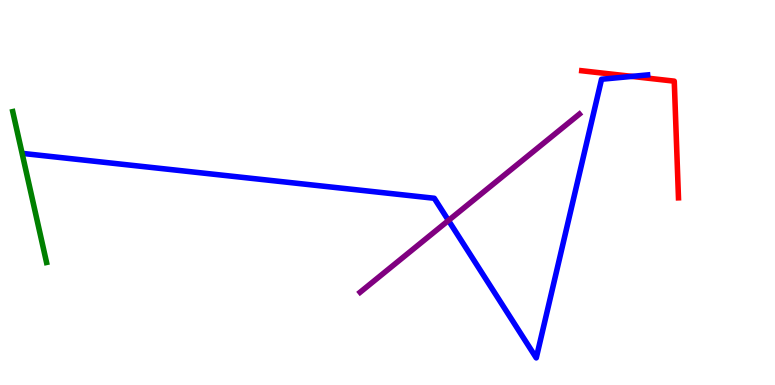[{'lines': ['blue', 'red'], 'intersections': [{'x': 8.15, 'y': 8.02}]}, {'lines': ['green', 'red'], 'intersections': []}, {'lines': ['purple', 'red'], 'intersections': []}, {'lines': ['blue', 'green'], 'intersections': []}, {'lines': ['blue', 'purple'], 'intersections': [{'x': 5.79, 'y': 4.27}]}, {'lines': ['green', 'purple'], 'intersections': []}]